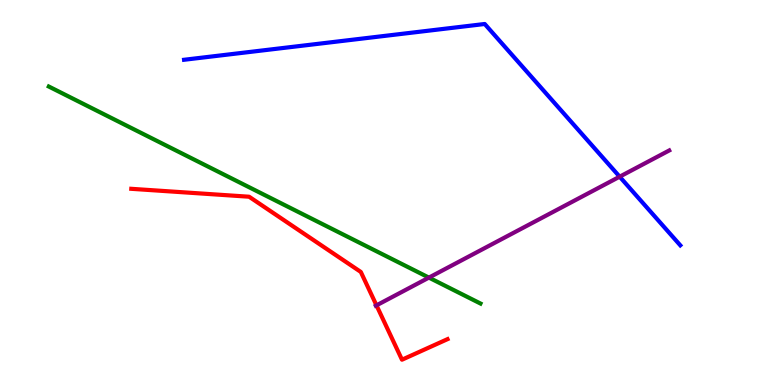[{'lines': ['blue', 'red'], 'intersections': []}, {'lines': ['green', 'red'], 'intersections': []}, {'lines': ['purple', 'red'], 'intersections': [{'x': 4.86, 'y': 2.07}]}, {'lines': ['blue', 'green'], 'intersections': []}, {'lines': ['blue', 'purple'], 'intersections': [{'x': 8.0, 'y': 5.41}]}, {'lines': ['green', 'purple'], 'intersections': [{'x': 5.53, 'y': 2.79}]}]